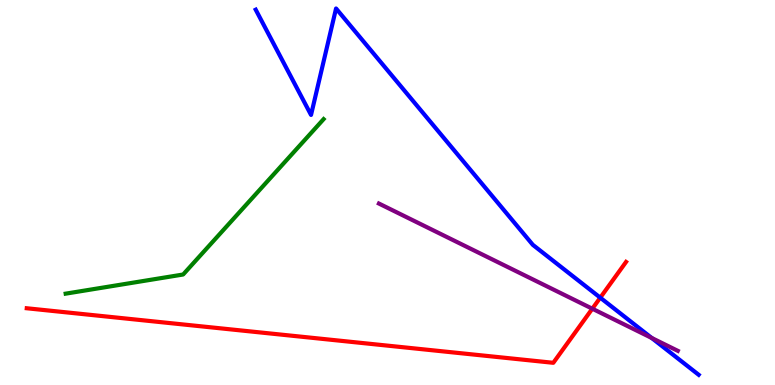[{'lines': ['blue', 'red'], 'intersections': [{'x': 7.75, 'y': 2.27}]}, {'lines': ['green', 'red'], 'intersections': []}, {'lines': ['purple', 'red'], 'intersections': [{'x': 7.64, 'y': 1.98}]}, {'lines': ['blue', 'green'], 'intersections': []}, {'lines': ['blue', 'purple'], 'intersections': [{'x': 8.41, 'y': 1.22}]}, {'lines': ['green', 'purple'], 'intersections': []}]